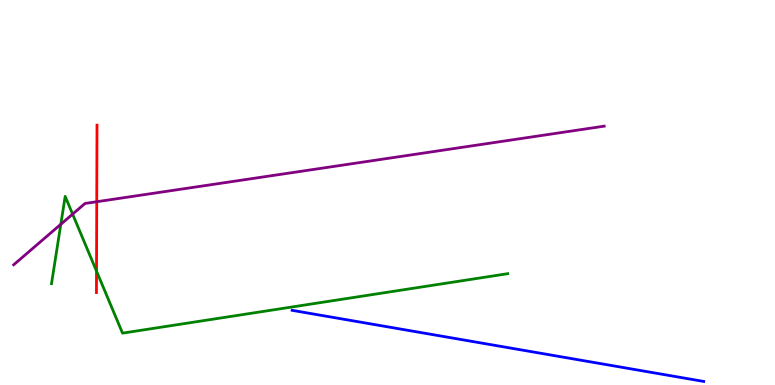[{'lines': ['blue', 'red'], 'intersections': []}, {'lines': ['green', 'red'], 'intersections': [{'x': 1.25, 'y': 2.96}]}, {'lines': ['purple', 'red'], 'intersections': [{'x': 1.25, 'y': 4.76}]}, {'lines': ['blue', 'green'], 'intersections': []}, {'lines': ['blue', 'purple'], 'intersections': []}, {'lines': ['green', 'purple'], 'intersections': [{'x': 0.785, 'y': 4.17}, {'x': 0.937, 'y': 4.44}]}]